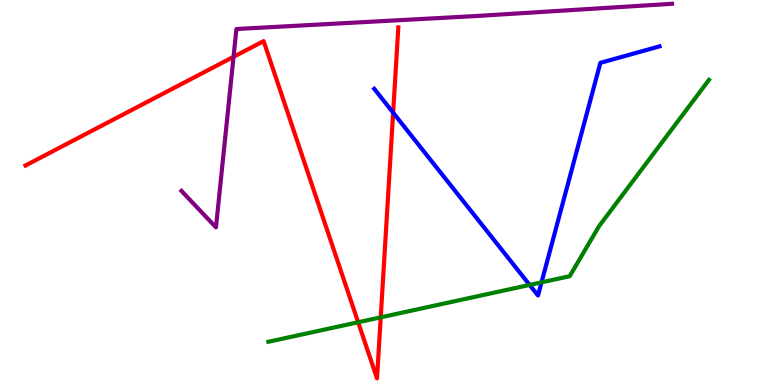[{'lines': ['blue', 'red'], 'intersections': [{'x': 5.07, 'y': 7.07}]}, {'lines': ['green', 'red'], 'intersections': [{'x': 4.62, 'y': 1.63}, {'x': 4.91, 'y': 1.76}]}, {'lines': ['purple', 'red'], 'intersections': [{'x': 3.01, 'y': 8.52}]}, {'lines': ['blue', 'green'], 'intersections': [{'x': 6.83, 'y': 2.6}, {'x': 6.99, 'y': 2.67}]}, {'lines': ['blue', 'purple'], 'intersections': []}, {'lines': ['green', 'purple'], 'intersections': []}]